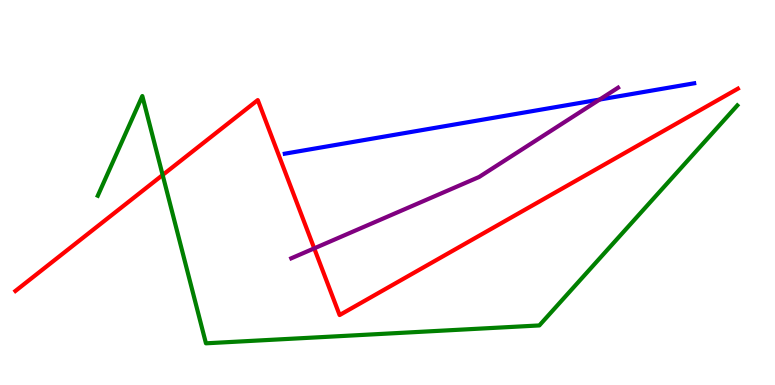[{'lines': ['blue', 'red'], 'intersections': []}, {'lines': ['green', 'red'], 'intersections': [{'x': 2.1, 'y': 5.45}]}, {'lines': ['purple', 'red'], 'intersections': [{'x': 4.05, 'y': 3.55}]}, {'lines': ['blue', 'green'], 'intersections': []}, {'lines': ['blue', 'purple'], 'intersections': [{'x': 7.74, 'y': 7.41}]}, {'lines': ['green', 'purple'], 'intersections': []}]